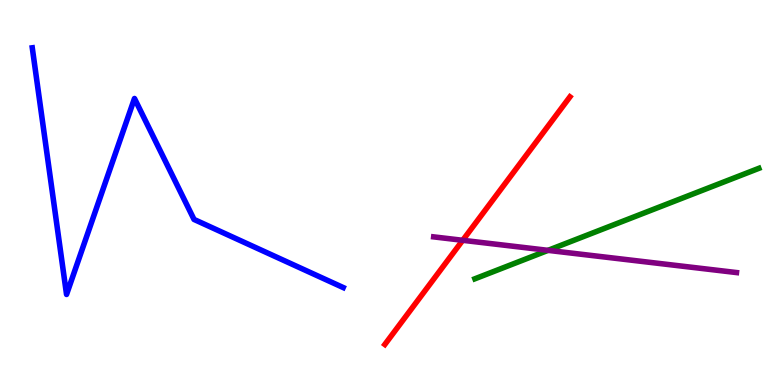[{'lines': ['blue', 'red'], 'intersections': []}, {'lines': ['green', 'red'], 'intersections': []}, {'lines': ['purple', 'red'], 'intersections': [{'x': 5.97, 'y': 3.76}]}, {'lines': ['blue', 'green'], 'intersections': []}, {'lines': ['blue', 'purple'], 'intersections': []}, {'lines': ['green', 'purple'], 'intersections': [{'x': 7.07, 'y': 3.5}]}]